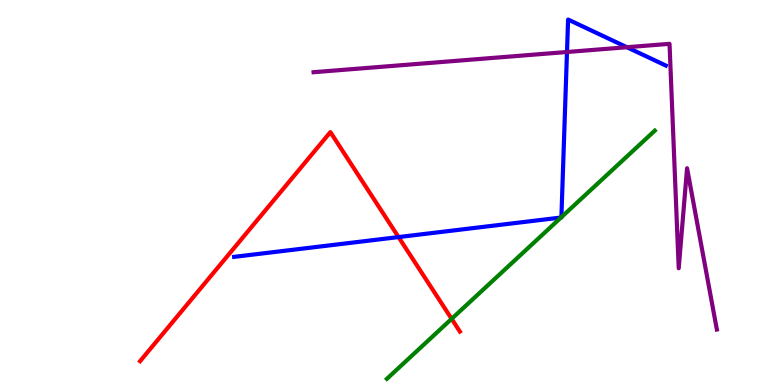[{'lines': ['blue', 'red'], 'intersections': [{'x': 5.14, 'y': 3.84}]}, {'lines': ['green', 'red'], 'intersections': [{'x': 5.83, 'y': 1.72}]}, {'lines': ['purple', 'red'], 'intersections': []}, {'lines': ['blue', 'green'], 'intersections': [{'x': 7.24, 'y': 4.35}, {'x': 7.24, 'y': 4.36}]}, {'lines': ['blue', 'purple'], 'intersections': [{'x': 7.32, 'y': 8.65}, {'x': 8.09, 'y': 8.77}]}, {'lines': ['green', 'purple'], 'intersections': []}]